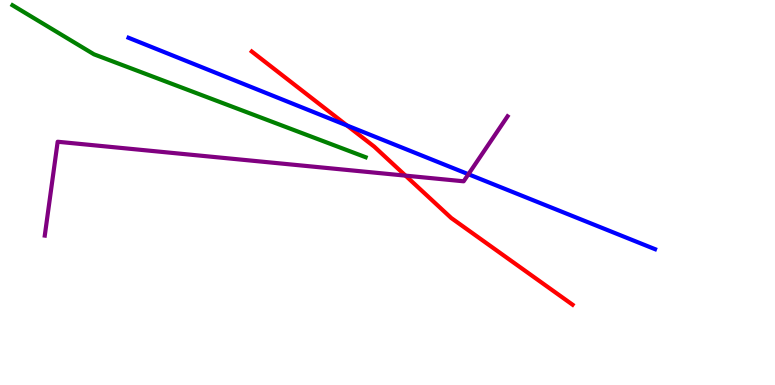[{'lines': ['blue', 'red'], 'intersections': [{'x': 4.48, 'y': 6.74}]}, {'lines': ['green', 'red'], 'intersections': []}, {'lines': ['purple', 'red'], 'intersections': [{'x': 5.23, 'y': 5.44}]}, {'lines': ['blue', 'green'], 'intersections': []}, {'lines': ['blue', 'purple'], 'intersections': [{'x': 6.04, 'y': 5.47}]}, {'lines': ['green', 'purple'], 'intersections': []}]